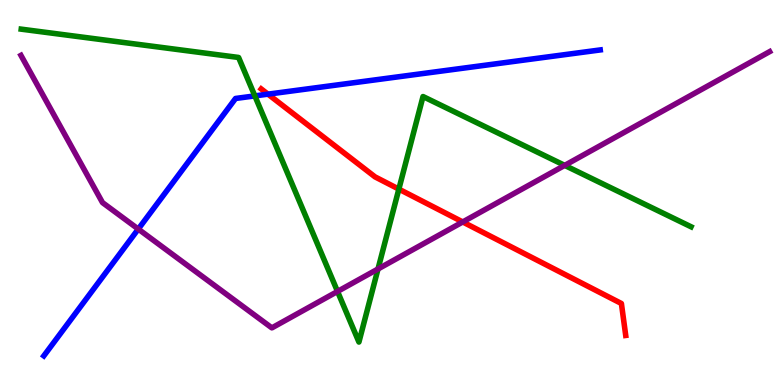[{'lines': ['blue', 'red'], 'intersections': [{'x': 3.46, 'y': 7.55}]}, {'lines': ['green', 'red'], 'intersections': [{'x': 5.15, 'y': 5.09}]}, {'lines': ['purple', 'red'], 'intersections': [{'x': 5.97, 'y': 4.23}]}, {'lines': ['blue', 'green'], 'intersections': [{'x': 3.29, 'y': 7.51}]}, {'lines': ['blue', 'purple'], 'intersections': [{'x': 1.78, 'y': 4.05}]}, {'lines': ['green', 'purple'], 'intersections': [{'x': 4.36, 'y': 2.43}, {'x': 4.88, 'y': 3.01}, {'x': 7.29, 'y': 5.7}]}]